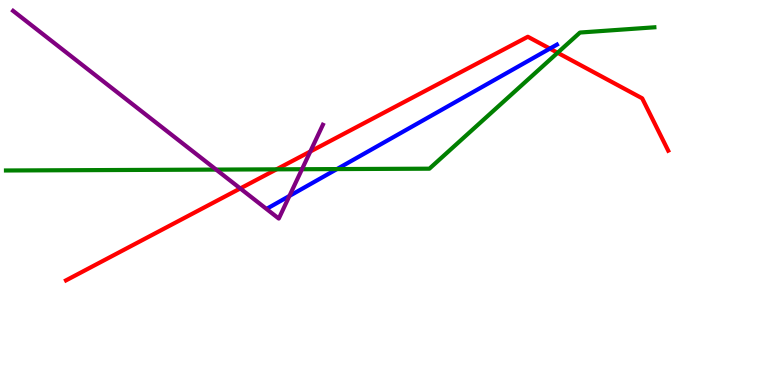[{'lines': ['blue', 'red'], 'intersections': [{'x': 7.1, 'y': 8.74}]}, {'lines': ['green', 'red'], 'intersections': [{'x': 3.57, 'y': 5.6}, {'x': 7.19, 'y': 8.63}]}, {'lines': ['purple', 'red'], 'intersections': [{'x': 3.1, 'y': 5.11}, {'x': 4.0, 'y': 6.06}]}, {'lines': ['blue', 'green'], 'intersections': [{'x': 4.35, 'y': 5.61}]}, {'lines': ['blue', 'purple'], 'intersections': [{'x': 3.73, 'y': 4.91}]}, {'lines': ['green', 'purple'], 'intersections': [{'x': 2.79, 'y': 5.6}, {'x': 3.9, 'y': 5.6}]}]